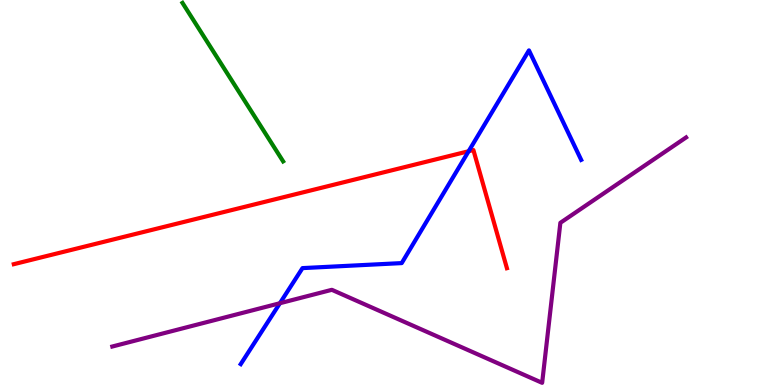[{'lines': ['blue', 'red'], 'intersections': [{'x': 6.05, 'y': 6.07}]}, {'lines': ['green', 'red'], 'intersections': []}, {'lines': ['purple', 'red'], 'intersections': []}, {'lines': ['blue', 'green'], 'intersections': []}, {'lines': ['blue', 'purple'], 'intersections': [{'x': 3.61, 'y': 2.12}]}, {'lines': ['green', 'purple'], 'intersections': []}]